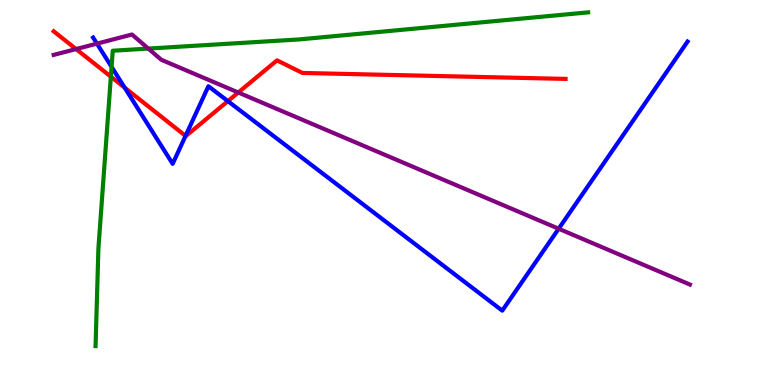[{'lines': ['blue', 'red'], 'intersections': [{'x': 1.61, 'y': 7.73}, {'x': 2.39, 'y': 6.47}, {'x': 2.94, 'y': 7.37}]}, {'lines': ['green', 'red'], 'intersections': [{'x': 1.43, 'y': 8.01}]}, {'lines': ['purple', 'red'], 'intersections': [{'x': 0.982, 'y': 8.73}, {'x': 3.07, 'y': 7.6}]}, {'lines': ['blue', 'green'], 'intersections': [{'x': 1.44, 'y': 8.26}]}, {'lines': ['blue', 'purple'], 'intersections': [{'x': 1.25, 'y': 8.87}, {'x': 7.21, 'y': 4.06}]}, {'lines': ['green', 'purple'], 'intersections': [{'x': 1.91, 'y': 8.74}]}]